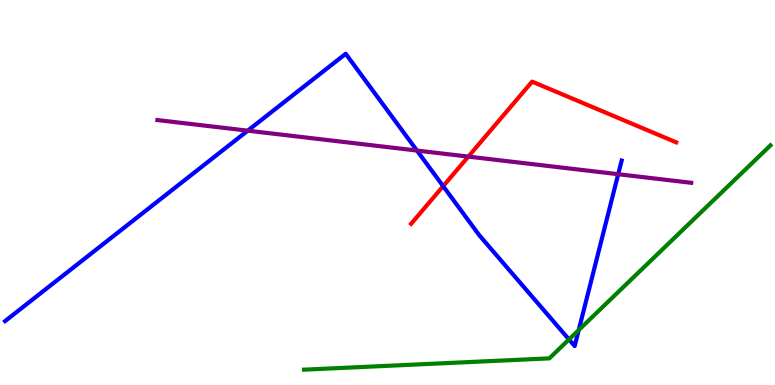[{'lines': ['blue', 'red'], 'intersections': [{'x': 5.72, 'y': 5.16}]}, {'lines': ['green', 'red'], 'intersections': []}, {'lines': ['purple', 'red'], 'intersections': [{'x': 6.04, 'y': 5.93}]}, {'lines': ['blue', 'green'], 'intersections': [{'x': 7.34, 'y': 1.18}, {'x': 7.47, 'y': 1.43}]}, {'lines': ['blue', 'purple'], 'intersections': [{'x': 3.2, 'y': 6.61}, {'x': 5.38, 'y': 6.09}, {'x': 7.98, 'y': 5.47}]}, {'lines': ['green', 'purple'], 'intersections': []}]